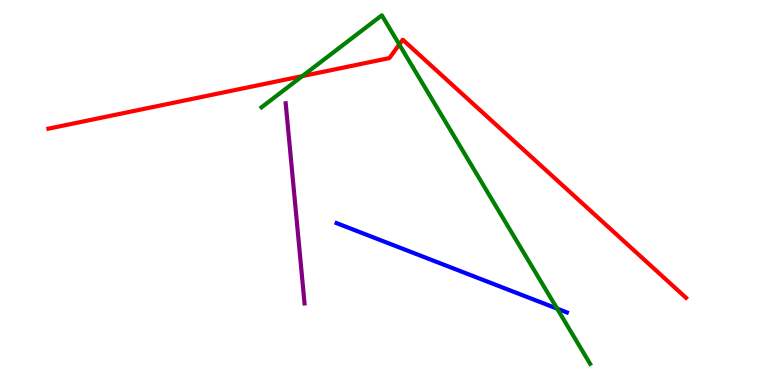[{'lines': ['blue', 'red'], 'intersections': []}, {'lines': ['green', 'red'], 'intersections': [{'x': 3.9, 'y': 8.02}, {'x': 5.15, 'y': 8.84}]}, {'lines': ['purple', 'red'], 'intersections': []}, {'lines': ['blue', 'green'], 'intersections': [{'x': 7.19, 'y': 1.98}]}, {'lines': ['blue', 'purple'], 'intersections': []}, {'lines': ['green', 'purple'], 'intersections': []}]